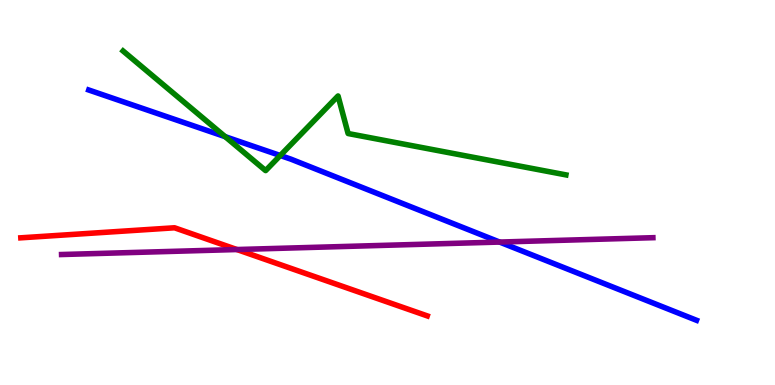[{'lines': ['blue', 'red'], 'intersections': []}, {'lines': ['green', 'red'], 'intersections': []}, {'lines': ['purple', 'red'], 'intersections': [{'x': 3.06, 'y': 3.52}]}, {'lines': ['blue', 'green'], 'intersections': [{'x': 2.91, 'y': 6.45}, {'x': 3.62, 'y': 5.96}]}, {'lines': ['blue', 'purple'], 'intersections': [{'x': 6.45, 'y': 3.71}]}, {'lines': ['green', 'purple'], 'intersections': []}]